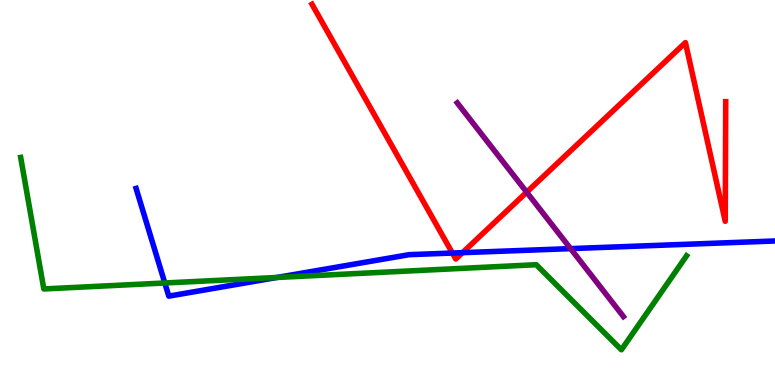[{'lines': ['blue', 'red'], 'intersections': [{'x': 5.84, 'y': 3.43}, {'x': 5.97, 'y': 3.44}]}, {'lines': ['green', 'red'], 'intersections': []}, {'lines': ['purple', 'red'], 'intersections': [{'x': 6.8, 'y': 5.01}]}, {'lines': ['blue', 'green'], 'intersections': [{'x': 2.13, 'y': 2.65}, {'x': 3.57, 'y': 2.79}]}, {'lines': ['blue', 'purple'], 'intersections': [{'x': 7.36, 'y': 3.54}]}, {'lines': ['green', 'purple'], 'intersections': []}]